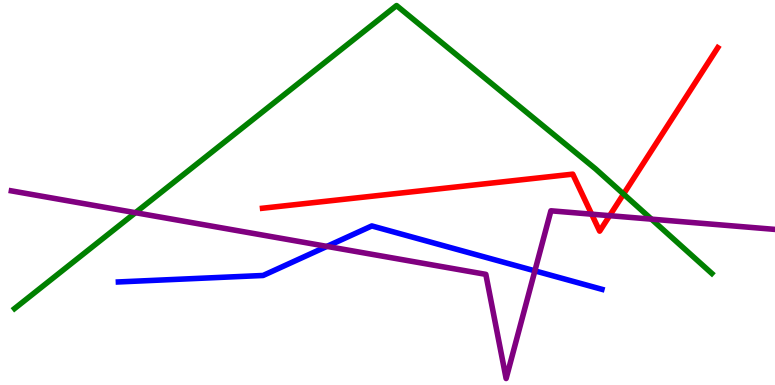[{'lines': ['blue', 'red'], 'intersections': []}, {'lines': ['green', 'red'], 'intersections': [{'x': 8.05, 'y': 4.96}]}, {'lines': ['purple', 'red'], 'intersections': [{'x': 7.63, 'y': 4.44}, {'x': 7.87, 'y': 4.4}]}, {'lines': ['blue', 'green'], 'intersections': []}, {'lines': ['blue', 'purple'], 'intersections': [{'x': 4.22, 'y': 3.6}, {'x': 6.9, 'y': 2.97}]}, {'lines': ['green', 'purple'], 'intersections': [{'x': 1.75, 'y': 4.48}, {'x': 8.41, 'y': 4.31}]}]